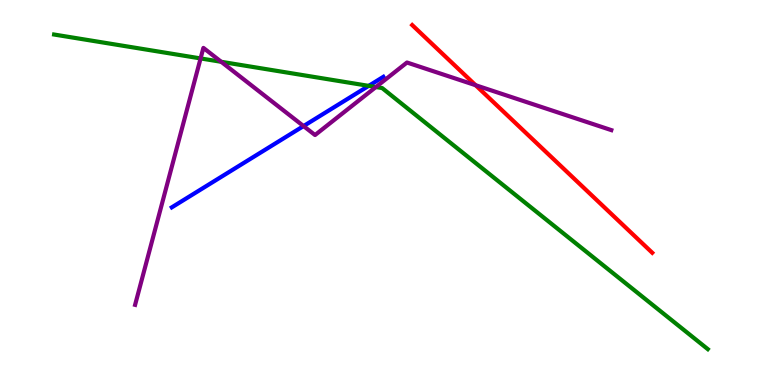[{'lines': ['blue', 'red'], 'intersections': []}, {'lines': ['green', 'red'], 'intersections': []}, {'lines': ['purple', 'red'], 'intersections': [{'x': 6.14, 'y': 7.79}]}, {'lines': ['blue', 'green'], 'intersections': [{'x': 4.76, 'y': 7.77}]}, {'lines': ['blue', 'purple'], 'intersections': [{'x': 3.92, 'y': 6.73}]}, {'lines': ['green', 'purple'], 'intersections': [{'x': 2.59, 'y': 8.48}, {'x': 2.85, 'y': 8.39}, {'x': 4.85, 'y': 7.74}]}]